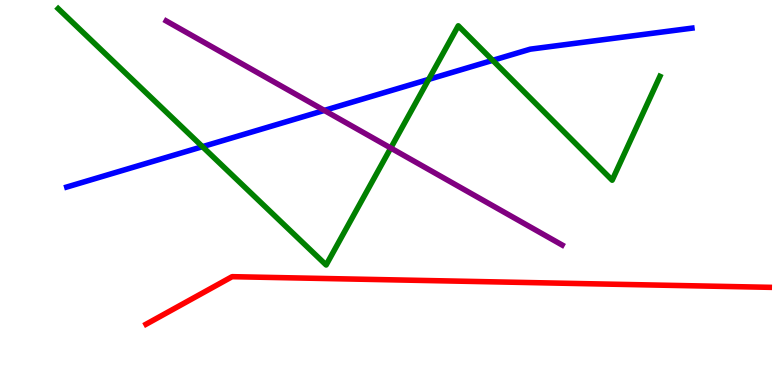[{'lines': ['blue', 'red'], 'intersections': []}, {'lines': ['green', 'red'], 'intersections': []}, {'lines': ['purple', 'red'], 'intersections': []}, {'lines': ['blue', 'green'], 'intersections': [{'x': 2.61, 'y': 6.19}, {'x': 5.53, 'y': 7.94}, {'x': 6.36, 'y': 8.43}]}, {'lines': ['blue', 'purple'], 'intersections': [{'x': 4.18, 'y': 7.13}]}, {'lines': ['green', 'purple'], 'intersections': [{'x': 5.04, 'y': 6.16}]}]